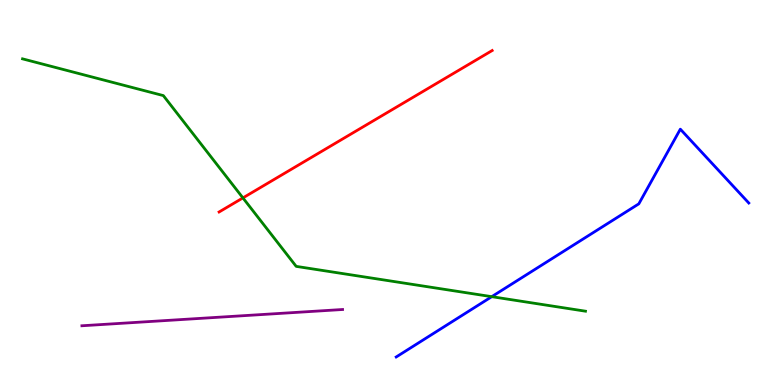[{'lines': ['blue', 'red'], 'intersections': []}, {'lines': ['green', 'red'], 'intersections': [{'x': 3.13, 'y': 4.86}]}, {'lines': ['purple', 'red'], 'intersections': []}, {'lines': ['blue', 'green'], 'intersections': [{'x': 6.35, 'y': 2.29}]}, {'lines': ['blue', 'purple'], 'intersections': []}, {'lines': ['green', 'purple'], 'intersections': []}]